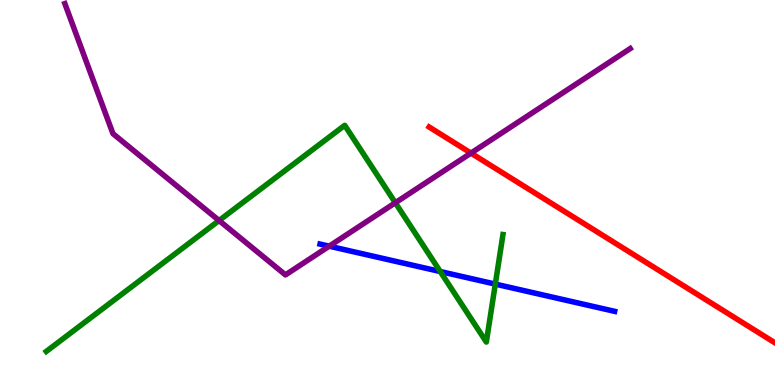[{'lines': ['blue', 'red'], 'intersections': []}, {'lines': ['green', 'red'], 'intersections': []}, {'lines': ['purple', 'red'], 'intersections': [{'x': 6.08, 'y': 6.02}]}, {'lines': ['blue', 'green'], 'intersections': [{'x': 5.68, 'y': 2.95}, {'x': 6.39, 'y': 2.62}]}, {'lines': ['blue', 'purple'], 'intersections': [{'x': 4.25, 'y': 3.61}]}, {'lines': ['green', 'purple'], 'intersections': [{'x': 2.83, 'y': 4.27}, {'x': 5.1, 'y': 4.73}]}]